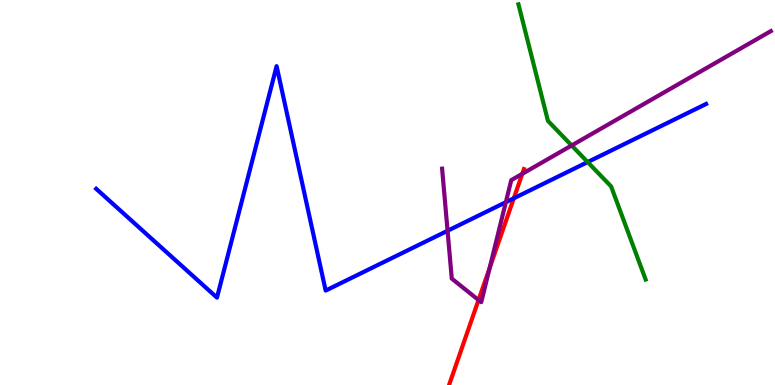[{'lines': ['blue', 'red'], 'intersections': [{'x': 6.63, 'y': 4.85}]}, {'lines': ['green', 'red'], 'intersections': []}, {'lines': ['purple', 'red'], 'intersections': [{'x': 6.17, 'y': 2.21}, {'x': 6.32, 'y': 3.04}, {'x': 6.74, 'y': 5.49}]}, {'lines': ['blue', 'green'], 'intersections': [{'x': 7.58, 'y': 5.79}]}, {'lines': ['blue', 'purple'], 'intersections': [{'x': 5.78, 'y': 4.01}, {'x': 6.53, 'y': 4.75}]}, {'lines': ['green', 'purple'], 'intersections': [{'x': 7.38, 'y': 6.22}]}]